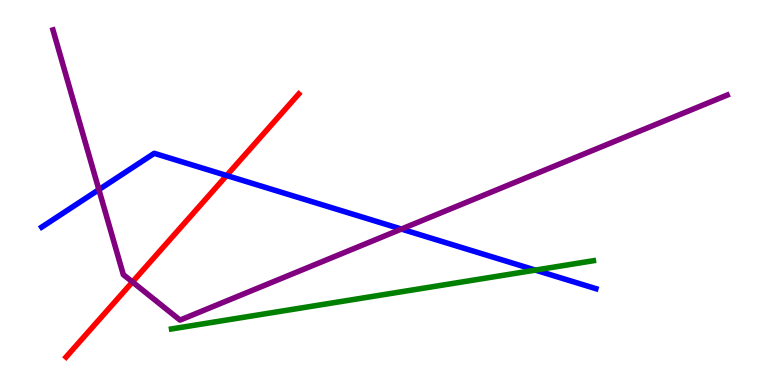[{'lines': ['blue', 'red'], 'intersections': [{'x': 2.92, 'y': 5.44}]}, {'lines': ['green', 'red'], 'intersections': []}, {'lines': ['purple', 'red'], 'intersections': [{'x': 1.71, 'y': 2.68}]}, {'lines': ['blue', 'green'], 'intersections': [{'x': 6.91, 'y': 2.98}]}, {'lines': ['blue', 'purple'], 'intersections': [{'x': 1.28, 'y': 5.07}, {'x': 5.18, 'y': 4.05}]}, {'lines': ['green', 'purple'], 'intersections': []}]